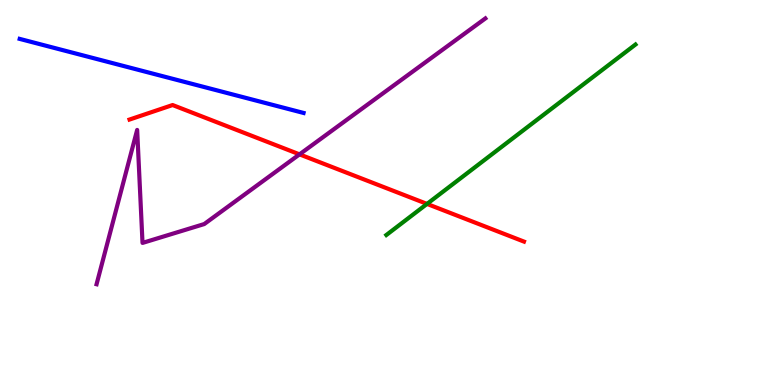[{'lines': ['blue', 'red'], 'intersections': []}, {'lines': ['green', 'red'], 'intersections': [{'x': 5.51, 'y': 4.7}]}, {'lines': ['purple', 'red'], 'intersections': [{'x': 3.86, 'y': 5.99}]}, {'lines': ['blue', 'green'], 'intersections': []}, {'lines': ['blue', 'purple'], 'intersections': []}, {'lines': ['green', 'purple'], 'intersections': []}]